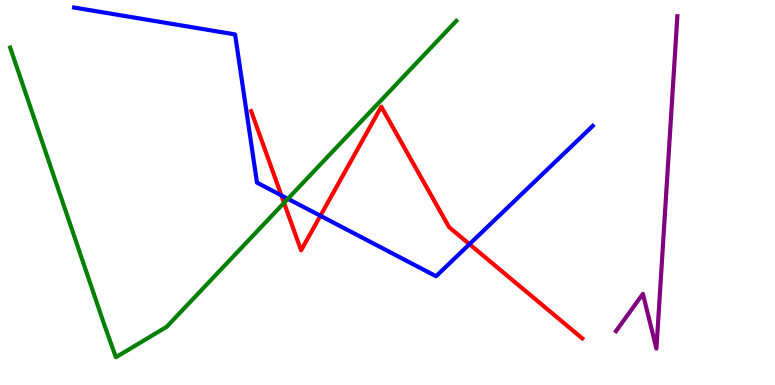[{'lines': ['blue', 'red'], 'intersections': [{'x': 3.63, 'y': 4.92}, {'x': 4.13, 'y': 4.4}, {'x': 6.06, 'y': 3.66}]}, {'lines': ['green', 'red'], 'intersections': [{'x': 3.67, 'y': 4.73}]}, {'lines': ['purple', 'red'], 'intersections': []}, {'lines': ['blue', 'green'], 'intersections': [{'x': 3.71, 'y': 4.84}]}, {'lines': ['blue', 'purple'], 'intersections': []}, {'lines': ['green', 'purple'], 'intersections': []}]